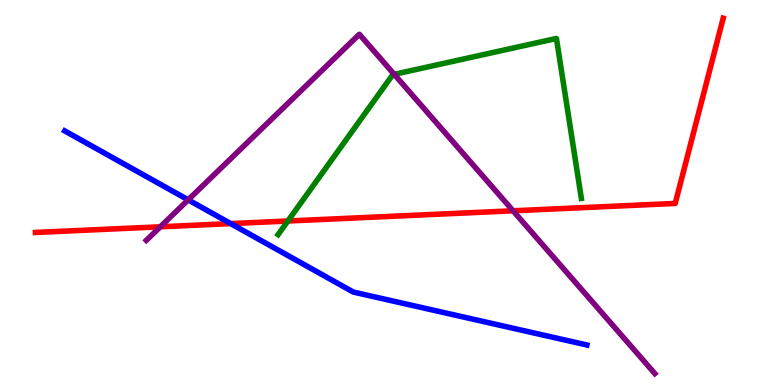[{'lines': ['blue', 'red'], 'intersections': [{'x': 2.98, 'y': 4.19}]}, {'lines': ['green', 'red'], 'intersections': [{'x': 3.71, 'y': 4.26}]}, {'lines': ['purple', 'red'], 'intersections': [{'x': 2.07, 'y': 4.11}, {'x': 6.62, 'y': 4.52}]}, {'lines': ['blue', 'green'], 'intersections': []}, {'lines': ['blue', 'purple'], 'intersections': [{'x': 2.43, 'y': 4.81}]}, {'lines': ['green', 'purple'], 'intersections': [{'x': 5.09, 'y': 8.07}]}]